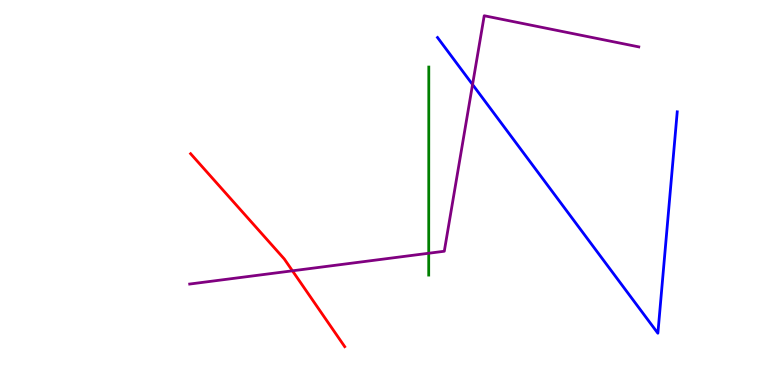[{'lines': ['blue', 'red'], 'intersections': []}, {'lines': ['green', 'red'], 'intersections': []}, {'lines': ['purple', 'red'], 'intersections': [{'x': 3.77, 'y': 2.97}]}, {'lines': ['blue', 'green'], 'intersections': []}, {'lines': ['blue', 'purple'], 'intersections': [{'x': 6.1, 'y': 7.8}]}, {'lines': ['green', 'purple'], 'intersections': [{'x': 5.53, 'y': 3.42}]}]